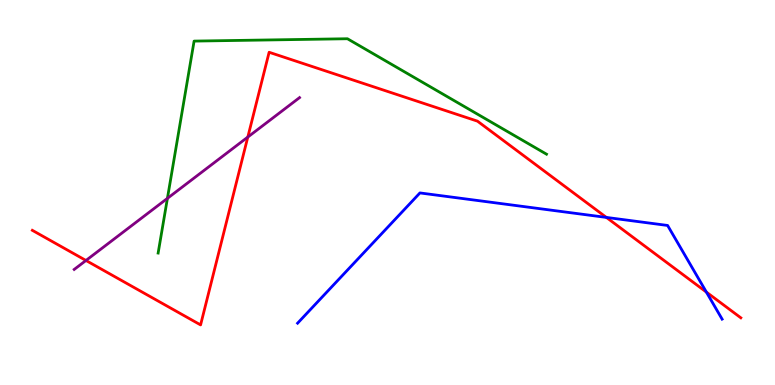[{'lines': ['blue', 'red'], 'intersections': [{'x': 7.82, 'y': 4.35}, {'x': 9.11, 'y': 2.41}]}, {'lines': ['green', 'red'], 'intersections': []}, {'lines': ['purple', 'red'], 'intersections': [{'x': 1.11, 'y': 3.23}, {'x': 3.2, 'y': 6.44}]}, {'lines': ['blue', 'green'], 'intersections': []}, {'lines': ['blue', 'purple'], 'intersections': []}, {'lines': ['green', 'purple'], 'intersections': [{'x': 2.16, 'y': 4.85}]}]